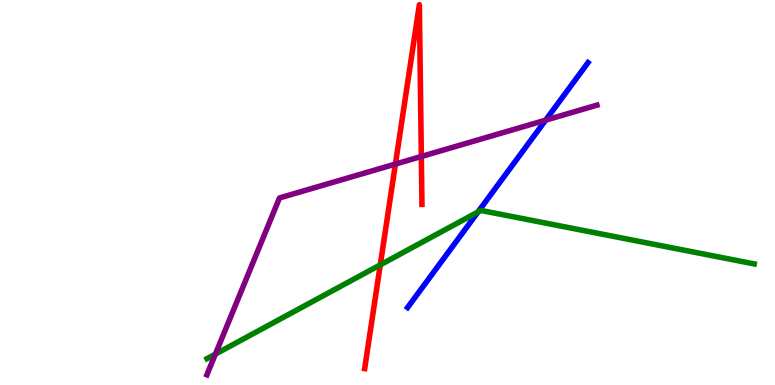[{'lines': ['blue', 'red'], 'intersections': []}, {'lines': ['green', 'red'], 'intersections': [{'x': 4.91, 'y': 3.12}]}, {'lines': ['purple', 'red'], 'intersections': [{'x': 5.1, 'y': 5.74}, {'x': 5.44, 'y': 5.94}]}, {'lines': ['blue', 'green'], 'intersections': [{'x': 6.17, 'y': 4.5}]}, {'lines': ['blue', 'purple'], 'intersections': [{'x': 7.04, 'y': 6.88}]}, {'lines': ['green', 'purple'], 'intersections': [{'x': 2.78, 'y': 0.802}]}]